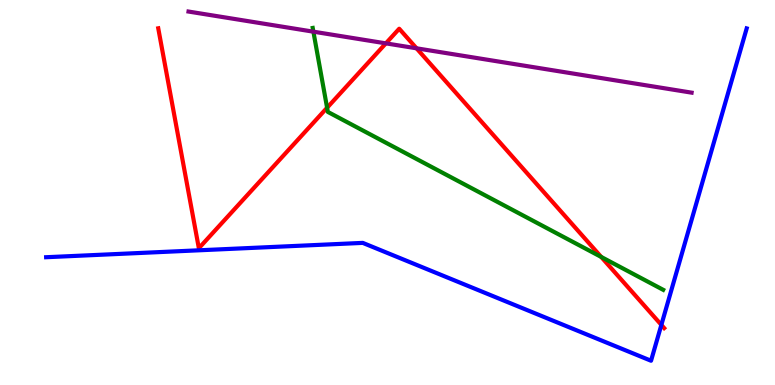[{'lines': ['blue', 'red'], 'intersections': [{'x': 8.53, 'y': 1.56}]}, {'lines': ['green', 'red'], 'intersections': [{'x': 4.22, 'y': 7.2}, {'x': 7.76, 'y': 3.33}]}, {'lines': ['purple', 'red'], 'intersections': [{'x': 4.98, 'y': 8.87}, {'x': 5.37, 'y': 8.75}]}, {'lines': ['blue', 'green'], 'intersections': []}, {'lines': ['blue', 'purple'], 'intersections': []}, {'lines': ['green', 'purple'], 'intersections': [{'x': 4.04, 'y': 9.18}]}]